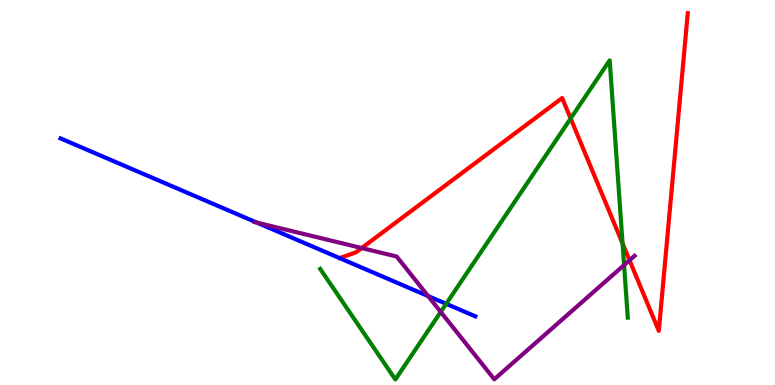[{'lines': ['blue', 'red'], 'intersections': []}, {'lines': ['green', 'red'], 'intersections': [{'x': 7.36, 'y': 6.92}, {'x': 8.03, 'y': 3.68}]}, {'lines': ['purple', 'red'], 'intersections': [{'x': 4.67, 'y': 3.56}, {'x': 8.12, 'y': 3.24}]}, {'lines': ['blue', 'green'], 'intersections': [{'x': 5.76, 'y': 2.11}]}, {'lines': ['blue', 'purple'], 'intersections': [{'x': 3.31, 'y': 4.22}, {'x': 5.52, 'y': 2.31}]}, {'lines': ['green', 'purple'], 'intersections': [{'x': 5.69, 'y': 1.9}, {'x': 8.05, 'y': 3.11}]}]